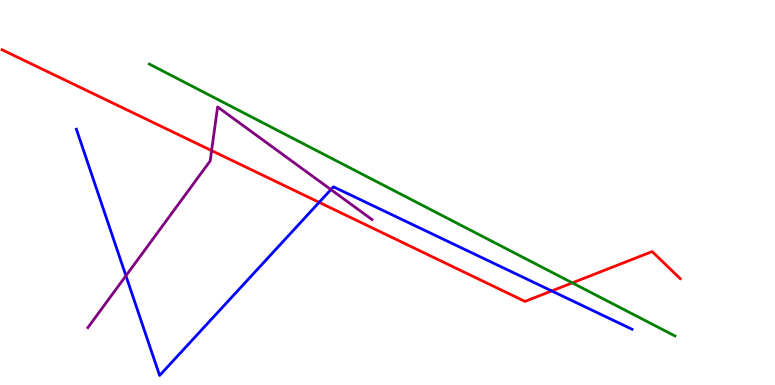[{'lines': ['blue', 'red'], 'intersections': [{'x': 4.12, 'y': 4.74}, {'x': 7.12, 'y': 2.44}]}, {'lines': ['green', 'red'], 'intersections': [{'x': 7.38, 'y': 2.65}]}, {'lines': ['purple', 'red'], 'intersections': [{'x': 2.73, 'y': 6.09}]}, {'lines': ['blue', 'green'], 'intersections': []}, {'lines': ['blue', 'purple'], 'intersections': [{'x': 1.62, 'y': 2.84}, {'x': 4.27, 'y': 5.08}]}, {'lines': ['green', 'purple'], 'intersections': []}]